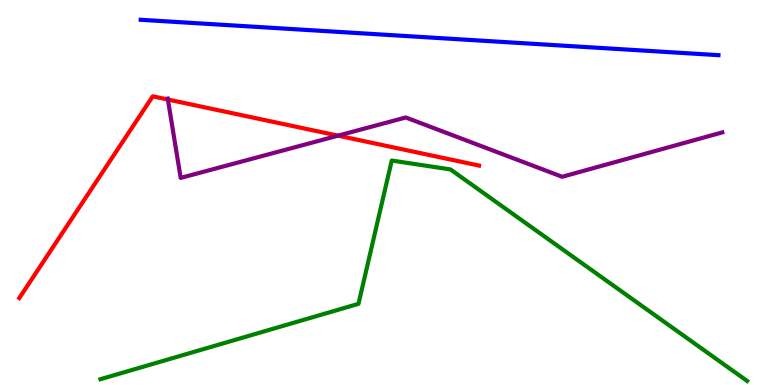[{'lines': ['blue', 'red'], 'intersections': []}, {'lines': ['green', 'red'], 'intersections': []}, {'lines': ['purple', 'red'], 'intersections': [{'x': 2.17, 'y': 7.42}, {'x': 4.36, 'y': 6.48}]}, {'lines': ['blue', 'green'], 'intersections': []}, {'lines': ['blue', 'purple'], 'intersections': []}, {'lines': ['green', 'purple'], 'intersections': []}]